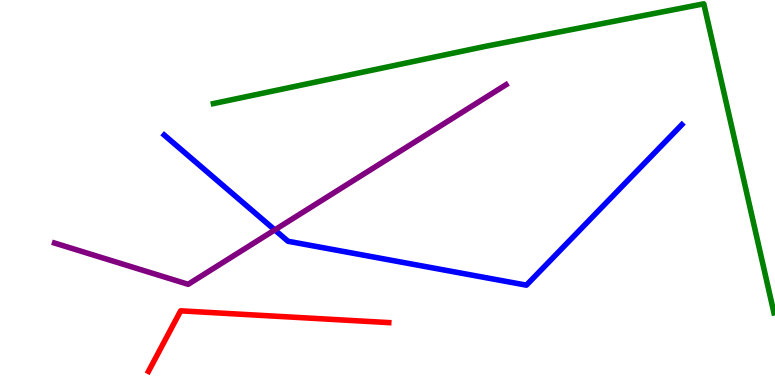[{'lines': ['blue', 'red'], 'intersections': []}, {'lines': ['green', 'red'], 'intersections': []}, {'lines': ['purple', 'red'], 'intersections': []}, {'lines': ['blue', 'green'], 'intersections': []}, {'lines': ['blue', 'purple'], 'intersections': [{'x': 3.55, 'y': 4.03}]}, {'lines': ['green', 'purple'], 'intersections': []}]